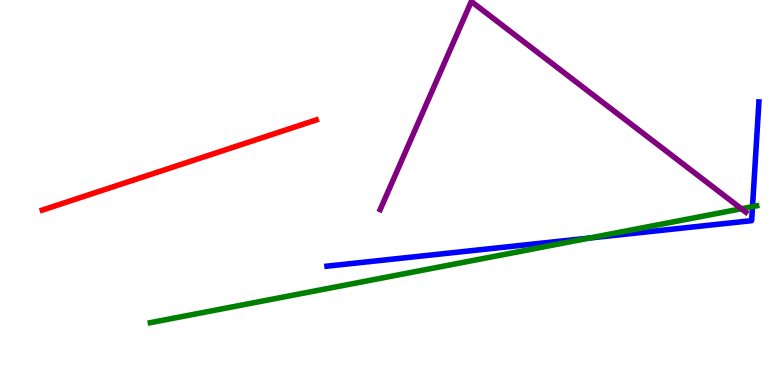[{'lines': ['blue', 'red'], 'intersections': []}, {'lines': ['green', 'red'], 'intersections': []}, {'lines': ['purple', 'red'], 'intersections': []}, {'lines': ['blue', 'green'], 'intersections': [{'x': 7.61, 'y': 3.82}, {'x': 9.71, 'y': 4.63}]}, {'lines': ['blue', 'purple'], 'intersections': []}, {'lines': ['green', 'purple'], 'intersections': [{'x': 9.57, 'y': 4.58}]}]